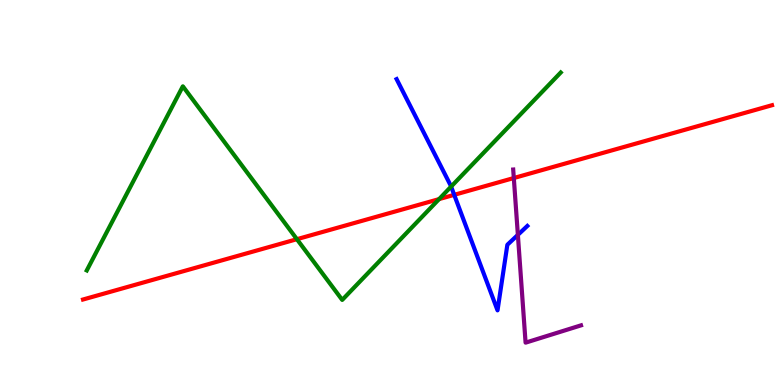[{'lines': ['blue', 'red'], 'intersections': [{'x': 5.86, 'y': 4.94}]}, {'lines': ['green', 'red'], 'intersections': [{'x': 3.83, 'y': 3.79}, {'x': 5.67, 'y': 4.83}]}, {'lines': ['purple', 'red'], 'intersections': [{'x': 6.63, 'y': 5.38}]}, {'lines': ['blue', 'green'], 'intersections': [{'x': 5.82, 'y': 5.15}]}, {'lines': ['blue', 'purple'], 'intersections': [{'x': 6.68, 'y': 3.9}]}, {'lines': ['green', 'purple'], 'intersections': []}]